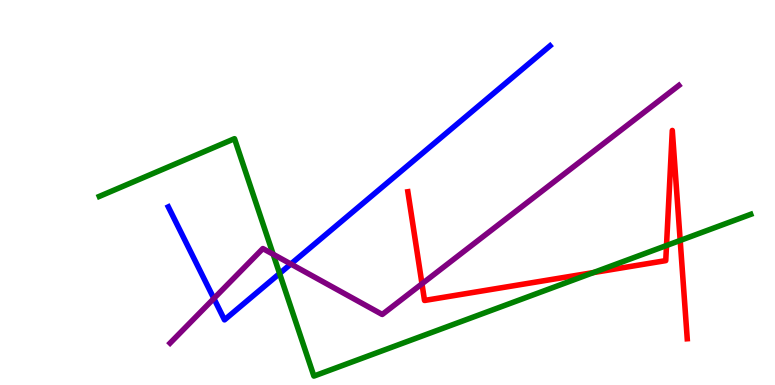[{'lines': ['blue', 'red'], 'intersections': []}, {'lines': ['green', 'red'], 'intersections': [{'x': 7.66, 'y': 2.92}, {'x': 8.6, 'y': 3.62}, {'x': 8.78, 'y': 3.75}]}, {'lines': ['purple', 'red'], 'intersections': [{'x': 5.44, 'y': 2.63}]}, {'lines': ['blue', 'green'], 'intersections': [{'x': 3.61, 'y': 2.9}]}, {'lines': ['blue', 'purple'], 'intersections': [{'x': 2.76, 'y': 2.25}, {'x': 3.75, 'y': 3.14}]}, {'lines': ['green', 'purple'], 'intersections': [{'x': 3.52, 'y': 3.4}]}]